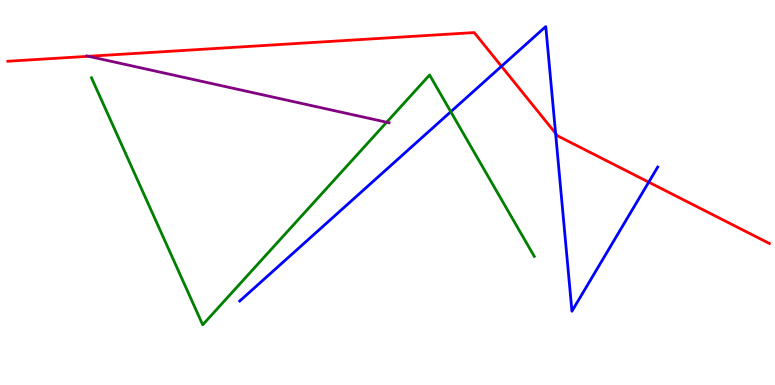[{'lines': ['blue', 'red'], 'intersections': [{'x': 6.47, 'y': 8.28}, {'x': 7.17, 'y': 6.54}, {'x': 8.37, 'y': 5.27}]}, {'lines': ['green', 'red'], 'intersections': []}, {'lines': ['purple', 'red'], 'intersections': [{'x': 1.14, 'y': 8.54}]}, {'lines': ['blue', 'green'], 'intersections': [{'x': 5.82, 'y': 7.1}]}, {'lines': ['blue', 'purple'], 'intersections': []}, {'lines': ['green', 'purple'], 'intersections': [{'x': 4.99, 'y': 6.83}]}]